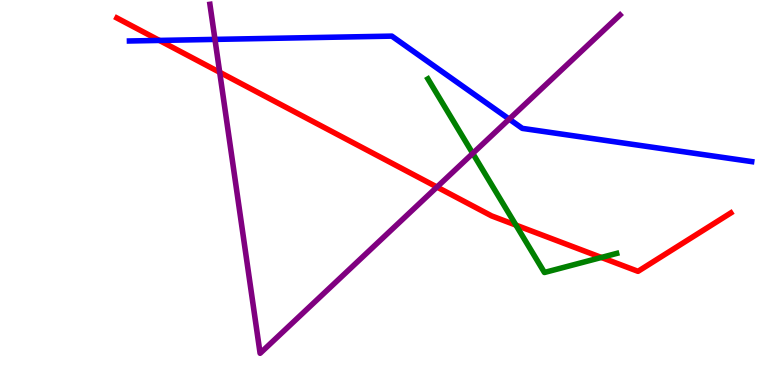[{'lines': ['blue', 'red'], 'intersections': [{'x': 2.06, 'y': 8.95}]}, {'lines': ['green', 'red'], 'intersections': [{'x': 6.66, 'y': 4.15}, {'x': 7.76, 'y': 3.31}]}, {'lines': ['purple', 'red'], 'intersections': [{'x': 2.83, 'y': 8.12}, {'x': 5.64, 'y': 5.14}]}, {'lines': ['blue', 'green'], 'intersections': []}, {'lines': ['blue', 'purple'], 'intersections': [{'x': 2.77, 'y': 8.98}, {'x': 6.57, 'y': 6.91}]}, {'lines': ['green', 'purple'], 'intersections': [{'x': 6.1, 'y': 6.02}]}]